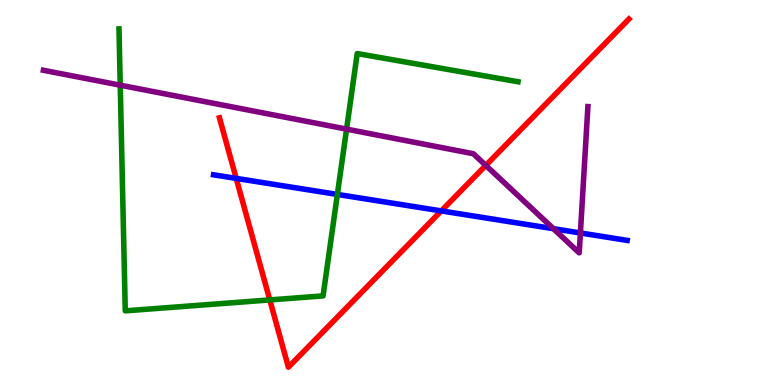[{'lines': ['blue', 'red'], 'intersections': [{'x': 3.05, 'y': 5.37}, {'x': 5.69, 'y': 4.52}]}, {'lines': ['green', 'red'], 'intersections': [{'x': 3.48, 'y': 2.21}]}, {'lines': ['purple', 'red'], 'intersections': [{'x': 6.27, 'y': 5.7}]}, {'lines': ['blue', 'green'], 'intersections': [{'x': 4.35, 'y': 4.95}]}, {'lines': ['blue', 'purple'], 'intersections': [{'x': 7.14, 'y': 4.06}, {'x': 7.49, 'y': 3.95}]}, {'lines': ['green', 'purple'], 'intersections': [{'x': 1.55, 'y': 7.79}, {'x': 4.47, 'y': 6.65}]}]